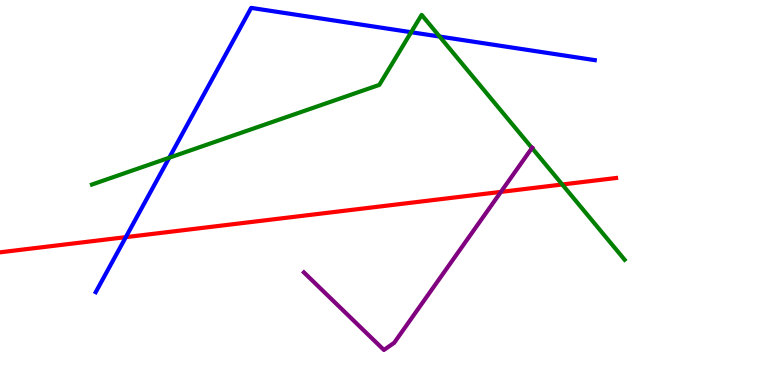[{'lines': ['blue', 'red'], 'intersections': [{'x': 1.62, 'y': 3.84}]}, {'lines': ['green', 'red'], 'intersections': [{'x': 7.25, 'y': 5.21}]}, {'lines': ['purple', 'red'], 'intersections': [{'x': 6.46, 'y': 5.02}]}, {'lines': ['blue', 'green'], 'intersections': [{'x': 2.18, 'y': 5.9}, {'x': 5.31, 'y': 9.16}, {'x': 5.67, 'y': 9.05}]}, {'lines': ['blue', 'purple'], 'intersections': []}, {'lines': ['green', 'purple'], 'intersections': [{'x': 6.86, 'y': 6.16}]}]